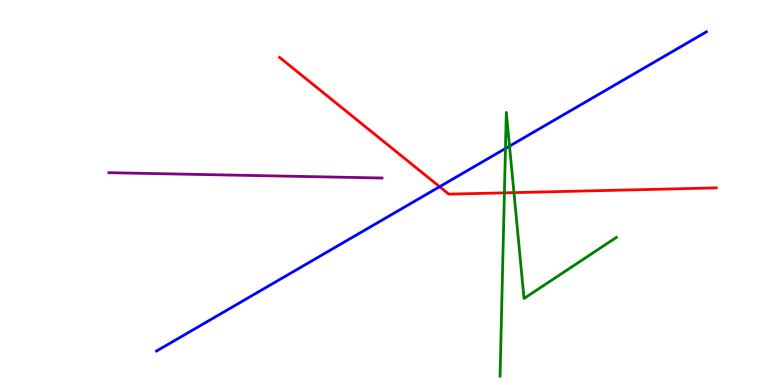[{'lines': ['blue', 'red'], 'intersections': [{'x': 5.67, 'y': 5.15}]}, {'lines': ['green', 'red'], 'intersections': [{'x': 6.51, 'y': 4.99}, {'x': 6.63, 'y': 5.0}]}, {'lines': ['purple', 'red'], 'intersections': []}, {'lines': ['blue', 'green'], 'intersections': [{'x': 6.52, 'y': 6.14}, {'x': 6.57, 'y': 6.2}]}, {'lines': ['blue', 'purple'], 'intersections': []}, {'lines': ['green', 'purple'], 'intersections': []}]